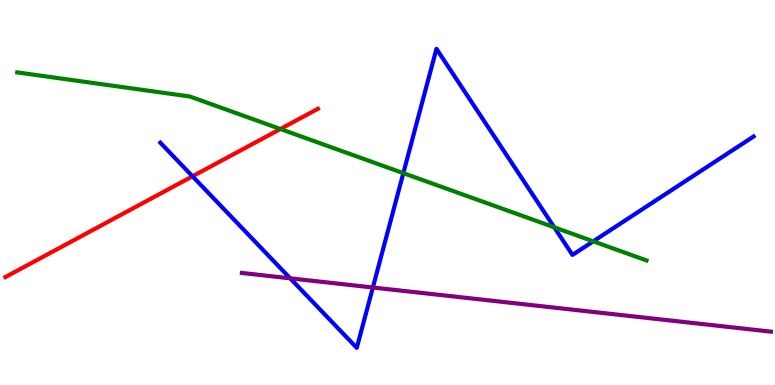[{'lines': ['blue', 'red'], 'intersections': [{'x': 2.48, 'y': 5.42}]}, {'lines': ['green', 'red'], 'intersections': [{'x': 3.62, 'y': 6.65}]}, {'lines': ['purple', 'red'], 'intersections': []}, {'lines': ['blue', 'green'], 'intersections': [{'x': 5.2, 'y': 5.5}, {'x': 7.15, 'y': 4.1}, {'x': 7.66, 'y': 3.73}]}, {'lines': ['blue', 'purple'], 'intersections': [{'x': 3.74, 'y': 2.77}, {'x': 4.81, 'y': 2.53}]}, {'lines': ['green', 'purple'], 'intersections': []}]